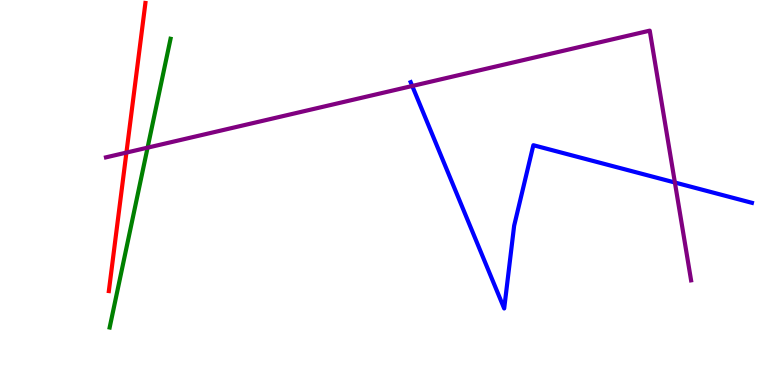[{'lines': ['blue', 'red'], 'intersections': []}, {'lines': ['green', 'red'], 'intersections': []}, {'lines': ['purple', 'red'], 'intersections': [{'x': 1.63, 'y': 6.04}]}, {'lines': ['blue', 'green'], 'intersections': []}, {'lines': ['blue', 'purple'], 'intersections': [{'x': 5.32, 'y': 7.77}, {'x': 8.71, 'y': 5.26}]}, {'lines': ['green', 'purple'], 'intersections': [{'x': 1.9, 'y': 6.16}]}]